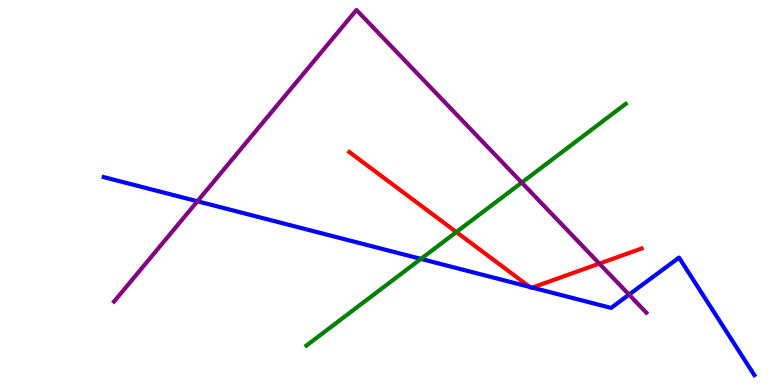[{'lines': ['blue', 'red'], 'intersections': [{'x': 6.84, 'y': 2.55}, {'x': 6.87, 'y': 2.53}]}, {'lines': ['green', 'red'], 'intersections': [{'x': 5.89, 'y': 3.97}]}, {'lines': ['purple', 'red'], 'intersections': [{'x': 7.73, 'y': 3.15}]}, {'lines': ['blue', 'green'], 'intersections': [{'x': 5.43, 'y': 3.28}]}, {'lines': ['blue', 'purple'], 'intersections': [{'x': 2.55, 'y': 4.77}, {'x': 8.12, 'y': 2.35}]}, {'lines': ['green', 'purple'], 'intersections': [{'x': 6.73, 'y': 5.26}]}]